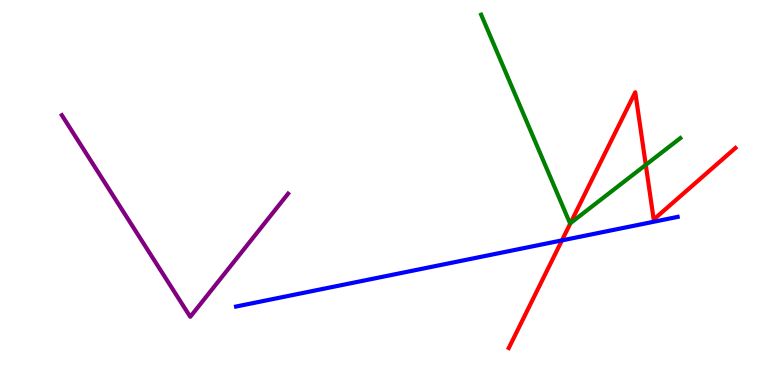[{'lines': ['blue', 'red'], 'intersections': [{'x': 7.25, 'y': 3.76}]}, {'lines': ['green', 'red'], 'intersections': [{'x': 7.36, 'y': 4.2}, {'x': 8.33, 'y': 5.72}]}, {'lines': ['purple', 'red'], 'intersections': []}, {'lines': ['blue', 'green'], 'intersections': []}, {'lines': ['blue', 'purple'], 'intersections': []}, {'lines': ['green', 'purple'], 'intersections': []}]